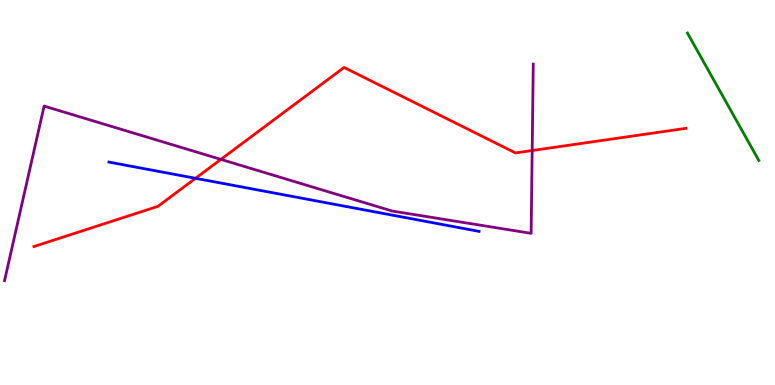[{'lines': ['blue', 'red'], 'intersections': [{'x': 2.52, 'y': 5.37}]}, {'lines': ['green', 'red'], 'intersections': []}, {'lines': ['purple', 'red'], 'intersections': [{'x': 2.85, 'y': 5.86}, {'x': 6.87, 'y': 6.09}]}, {'lines': ['blue', 'green'], 'intersections': []}, {'lines': ['blue', 'purple'], 'intersections': []}, {'lines': ['green', 'purple'], 'intersections': []}]